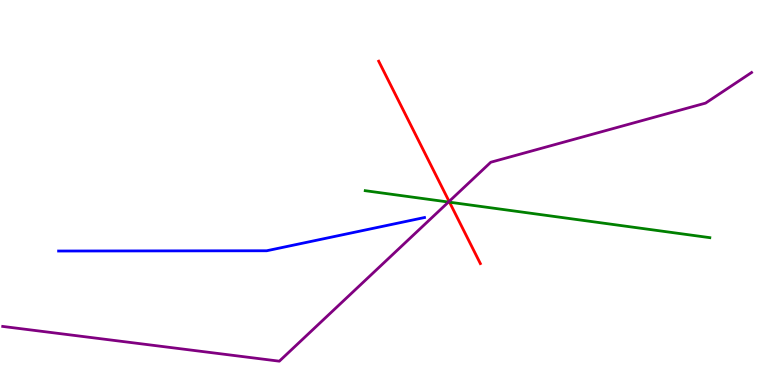[{'lines': ['blue', 'red'], 'intersections': []}, {'lines': ['green', 'red'], 'intersections': [{'x': 5.8, 'y': 4.75}]}, {'lines': ['purple', 'red'], 'intersections': [{'x': 5.8, 'y': 4.77}]}, {'lines': ['blue', 'green'], 'intersections': []}, {'lines': ['blue', 'purple'], 'intersections': []}, {'lines': ['green', 'purple'], 'intersections': [{'x': 5.79, 'y': 4.75}]}]